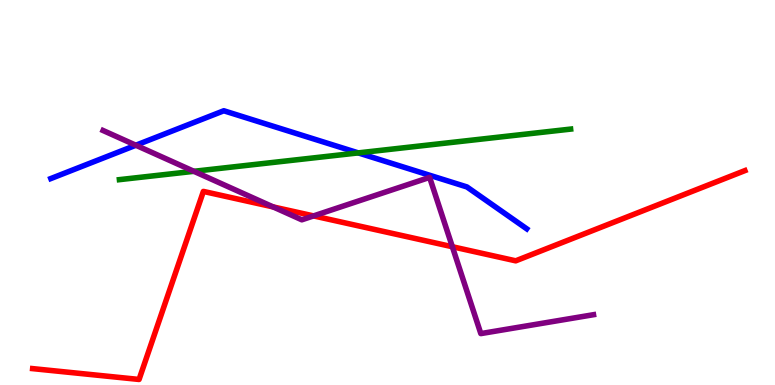[{'lines': ['blue', 'red'], 'intersections': []}, {'lines': ['green', 'red'], 'intersections': []}, {'lines': ['purple', 'red'], 'intersections': [{'x': 3.52, 'y': 4.63}, {'x': 4.05, 'y': 4.39}, {'x': 5.84, 'y': 3.59}]}, {'lines': ['blue', 'green'], 'intersections': [{'x': 4.62, 'y': 6.03}]}, {'lines': ['blue', 'purple'], 'intersections': [{'x': 1.75, 'y': 6.23}]}, {'lines': ['green', 'purple'], 'intersections': [{'x': 2.5, 'y': 5.55}]}]